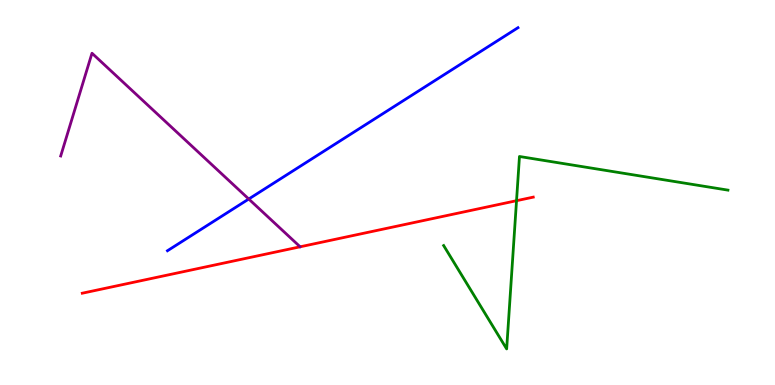[{'lines': ['blue', 'red'], 'intersections': []}, {'lines': ['green', 'red'], 'intersections': [{'x': 6.66, 'y': 4.79}]}, {'lines': ['purple', 'red'], 'intersections': []}, {'lines': ['blue', 'green'], 'intersections': []}, {'lines': ['blue', 'purple'], 'intersections': [{'x': 3.21, 'y': 4.83}]}, {'lines': ['green', 'purple'], 'intersections': []}]